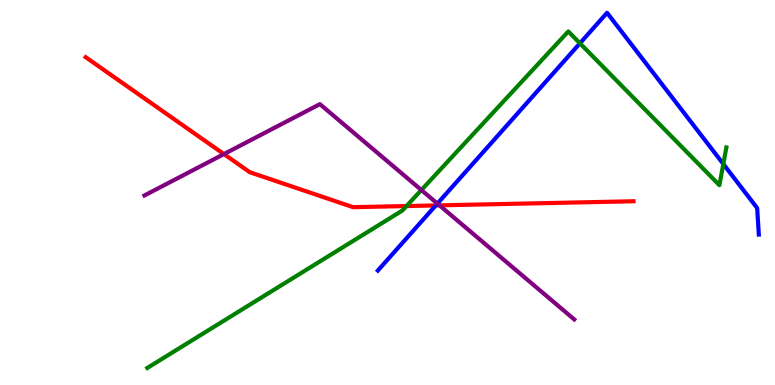[{'lines': ['blue', 'red'], 'intersections': [{'x': 5.62, 'y': 4.66}]}, {'lines': ['green', 'red'], 'intersections': [{'x': 5.25, 'y': 4.65}]}, {'lines': ['purple', 'red'], 'intersections': [{'x': 2.89, 'y': 6.0}, {'x': 5.67, 'y': 4.67}]}, {'lines': ['blue', 'green'], 'intersections': [{'x': 7.48, 'y': 8.88}, {'x': 9.33, 'y': 5.74}]}, {'lines': ['blue', 'purple'], 'intersections': [{'x': 5.64, 'y': 4.71}]}, {'lines': ['green', 'purple'], 'intersections': [{'x': 5.44, 'y': 5.06}]}]